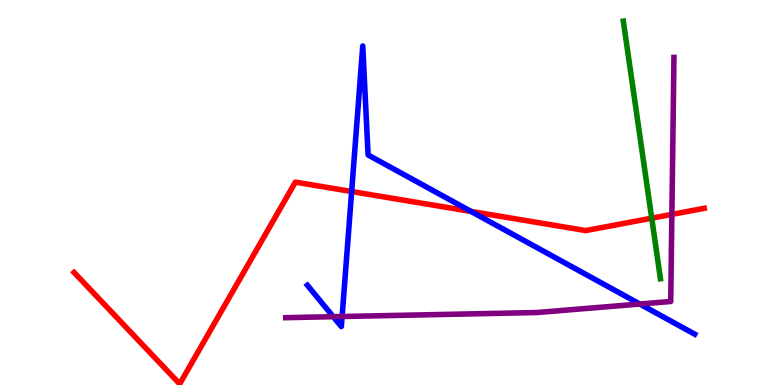[{'lines': ['blue', 'red'], 'intersections': [{'x': 4.54, 'y': 5.03}, {'x': 6.08, 'y': 4.51}]}, {'lines': ['green', 'red'], 'intersections': [{'x': 8.41, 'y': 4.33}]}, {'lines': ['purple', 'red'], 'intersections': [{'x': 8.67, 'y': 4.43}]}, {'lines': ['blue', 'green'], 'intersections': []}, {'lines': ['blue', 'purple'], 'intersections': [{'x': 4.3, 'y': 1.77}, {'x': 4.41, 'y': 1.78}, {'x': 8.26, 'y': 2.1}]}, {'lines': ['green', 'purple'], 'intersections': []}]